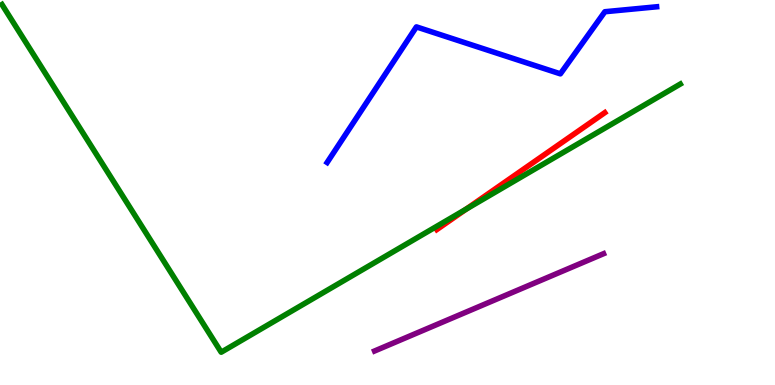[{'lines': ['blue', 'red'], 'intersections': []}, {'lines': ['green', 'red'], 'intersections': [{'x': 6.02, 'y': 4.57}]}, {'lines': ['purple', 'red'], 'intersections': []}, {'lines': ['blue', 'green'], 'intersections': []}, {'lines': ['blue', 'purple'], 'intersections': []}, {'lines': ['green', 'purple'], 'intersections': []}]